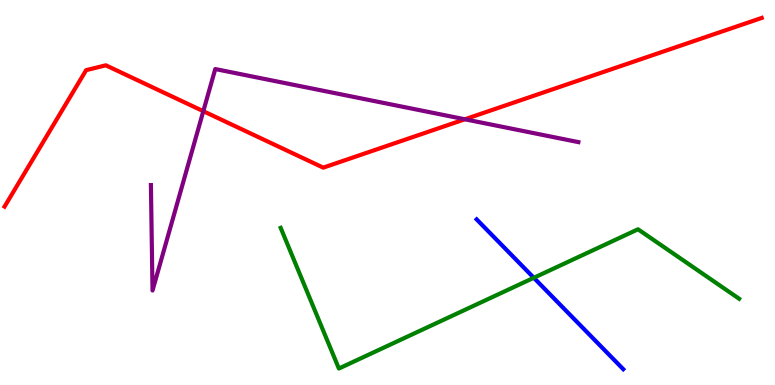[{'lines': ['blue', 'red'], 'intersections': []}, {'lines': ['green', 'red'], 'intersections': []}, {'lines': ['purple', 'red'], 'intersections': [{'x': 2.62, 'y': 7.11}, {'x': 6.0, 'y': 6.9}]}, {'lines': ['blue', 'green'], 'intersections': [{'x': 6.89, 'y': 2.78}]}, {'lines': ['blue', 'purple'], 'intersections': []}, {'lines': ['green', 'purple'], 'intersections': []}]